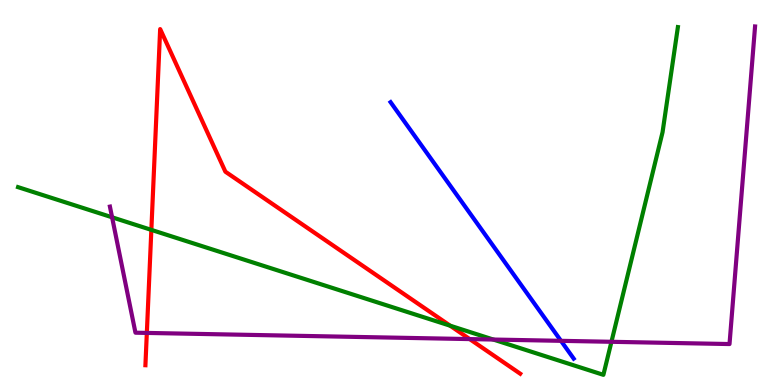[{'lines': ['blue', 'red'], 'intersections': []}, {'lines': ['green', 'red'], 'intersections': [{'x': 1.95, 'y': 4.03}, {'x': 5.81, 'y': 1.54}]}, {'lines': ['purple', 'red'], 'intersections': [{'x': 1.89, 'y': 1.35}, {'x': 6.06, 'y': 1.19}]}, {'lines': ['blue', 'green'], 'intersections': []}, {'lines': ['blue', 'purple'], 'intersections': [{'x': 7.24, 'y': 1.15}]}, {'lines': ['green', 'purple'], 'intersections': [{'x': 1.45, 'y': 4.36}, {'x': 6.37, 'y': 1.18}, {'x': 7.89, 'y': 1.12}]}]